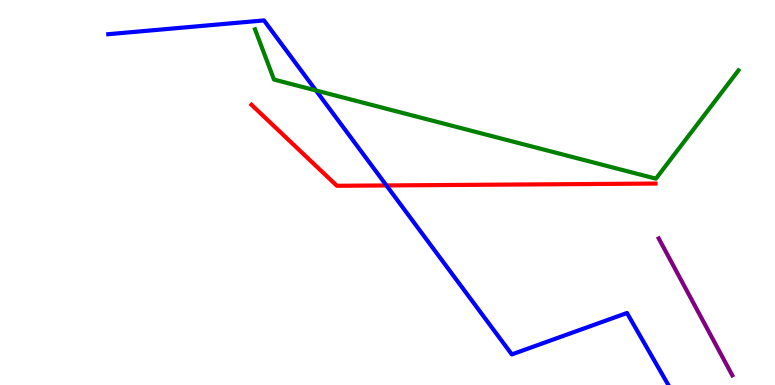[{'lines': ['blue', 'red'], 'intersections': [{'x': 4.99, 'y': 5.18}]}, {'lines': ['green', 'red'], 'intersections': []}, {'lines': ['purple', 'red'], 'intersections': []}, {'lines': ['blue', 'green'], 'intersections': [{'x': 4.08, 'y': 7.65}]}, {'lines': ['blue', 'purple'], 'intersections': []}, {'lines': ['green', 'purple'], 'intersections': []}]